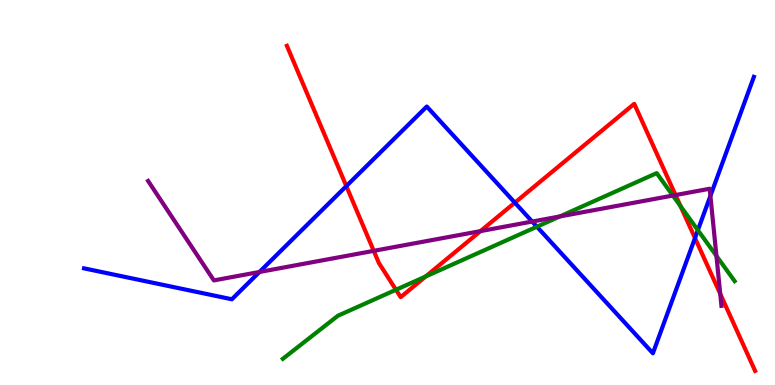[{'lines': ['blue', 'red'], 'intersections': [{'x': 4.47, 'y': 5.17}, {'x': 6.64, 'y': 4.74}, {'x': 8.97, 'y': 3.82}]}, {'lines': ['green', 'red'], 'intersections': [{'x': 5.11, 'y': 2.47}, {'x': 5.49, 'y': 2.82}, {'x': 8.78, 'y': 4.64}]}, {'lines': ['purple', 'red'], 'intersections': [{'x': 4.82, 'y': 3.48}, {'x': 6.2, 'y': 4.0}, {'x': 8.72, 'y': 4.93}, {'x': 9.29, 'y': 2.37}]}, {'lines': ['blue', 'green'], 'intersections': [{'x': 6.93, 'y': 4.11}, {'x': 9.0, 'y': 4.02}]}, {'lines': ['blue', 'purple'], 'intersections': [{'x': 3.35, 'y': 2.94}, {'x': 6.87, 'y': 4.25}, {'x': 9.17, 'y': 4.91}]}, {'lines': ['green', 'purple'], 'intersections': [{'x': 7.22, 'y': 4.38}, {'x': 8.68, 'y': 4.92}, {'x': 9.24, 'y': 3.35}]}]